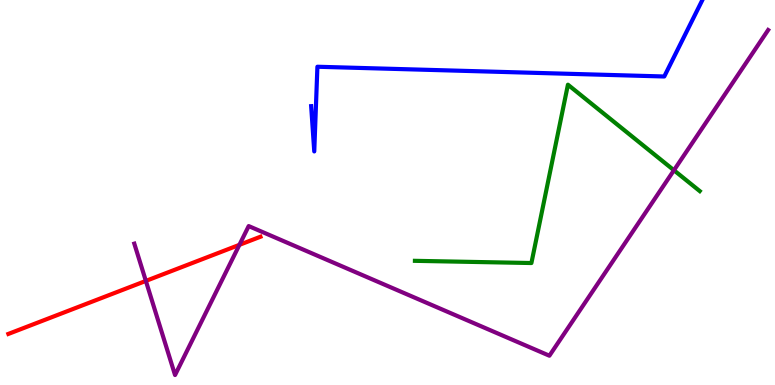[{'lines': ['blue', 'red'], 'intersections': []}, {'lines': ['green', 'red'], 'intersections': []}, {'lines': ['purple', 'red'], 'intersections': [{'x': 1.88, 'y': 2.7}, {'x': 3.09, 'y': 3.64}]}, {'lines': ['blue', 'green'], 'intersections': []}, {'lines': ['blue', 'purple'], 'intersections': []}, {'lines': ['green', 'purple'], 'intersections': [{'x': 8.7, 'y': 5.58}]}]